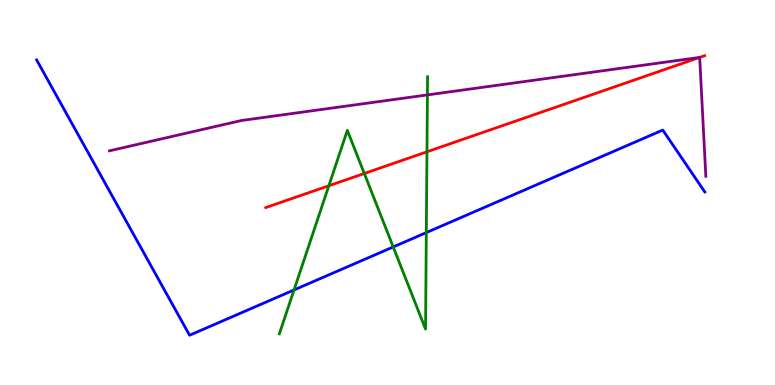[{'lines': ['blue', 'red'], 'intersections': []}, {'lines': ['green', 'red'], 'intersections': [{'x': 4.24, 'y': 5.18}, {'x': 4.7, 'y': 5.49}, {'x': 5.51, 'y': 6.06}]}, {'lines': ['purple', 'red'], 'intersections': [{'x': 9.03, 'y': 8.51}]}, {'lines': ['blue', 'green'], 'intersections': [{'x': 3.79, 'y': 2.47}, {'x': 5.07, 'y': 3.59}, {'x': 5.5, 'y': 3.96}]}, {'lines': ['blue', 'purple'], 'intersections': []}, {'lines': ['green', 'purple'], 'intersections': [{'x': 5.52, 'y': 7.54}]}]